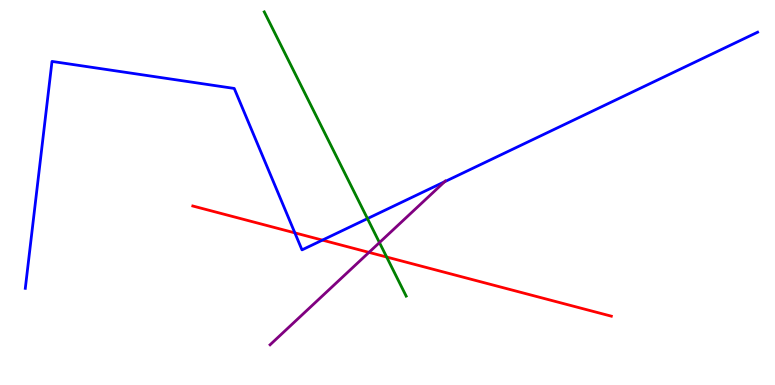[{'lines': ['blue', 'red'], 'intersections': [{'x': 3.8, 'y': 3.95}, {'x': 4.16, 'y': 3.76}]}, {'lines': ['green', 'red'], 'intersections': [{'x': 4.99, 'y': 3.32}]}, {'lines': ['purple', 'red'], 'intersections': [{'x': 4.76, 'y': 3.44}]}, {'lines': ['blue', 'green'], 'intersections': [{'x': 4.74, 'y': 4.32}]}, {'lines': ['blue', 'purple'], 'intersections': [{'x': 5.74, 'y': 5.28}]}, {'lines': ['green', 'purple'], 'intersections': [{'x': 4.9, 'y': 3.7}]}]